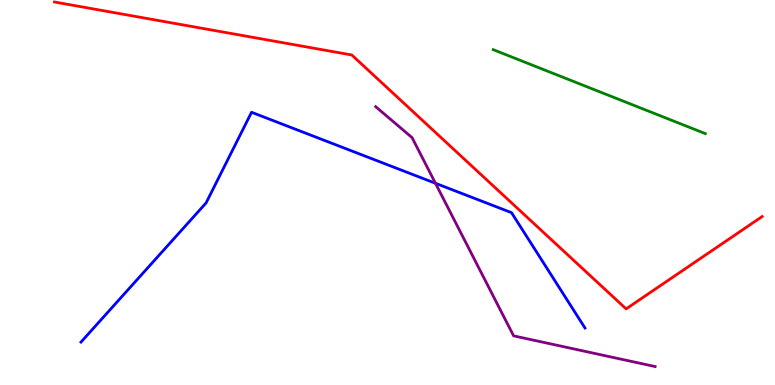[{'lines': ['blue', 'red'], 'intersections': []}, {'lines': ['green', 'red'], 'intersections': []}, {'lines': ['purple', 'red'], 'intersections': []}, {'lines': ['blue', 'green'], 'intersections': []}, {'lines': ['blue', 'purple'], 'intersections': [{'x': 5.62, 'y': 5.24}]}, {'lines': ['green', 'purple'], 'intersections': []}]